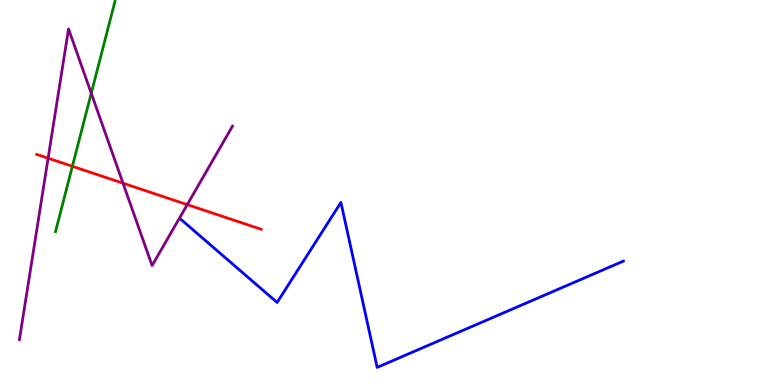[{'lines': ['blue', 'red'], 'intersections': []}, {'lines': ['green', 'red'], 'intersections': [{'x': 0.934, 'y': 5.68}]}, {'lines': ['purple', 'red'], 'intersections': [{'x': 0.621, 'y': 5.89}, {'x': 1.59, 'y': 5.24}, {'x': 2.42, 'y': 4.68}]}, {'lines': ['blue', 'green'], 'intersections': []}, {'lines': ['blue', 'purple'], 'intersections': []}, {'lines': ['green', 'purple'], 'intersections': [{'x': 1.18, 'y': 7.58}]}]